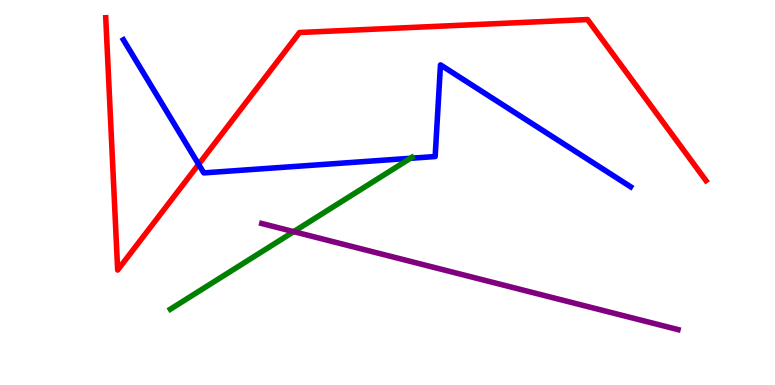[{'lines': ['blue', 'red'], 'intersections': [{'x': 2.56, 'y': 5.73}]}, {'lines': ['green', 'red'], 'intersections': []}, {'lines': ['purple', 'red'], 'intersections': []}, {'lines': ['blue', 'green'], 'intersections': [{'x': 5.3, 'y': 5.89}]}, {'lines': ['blue', 'purple'], 'intersections': []}, {'lines': ['green', 'purple'], 'intersections': [{'x': 3.79, 'y': 3.98}]}]